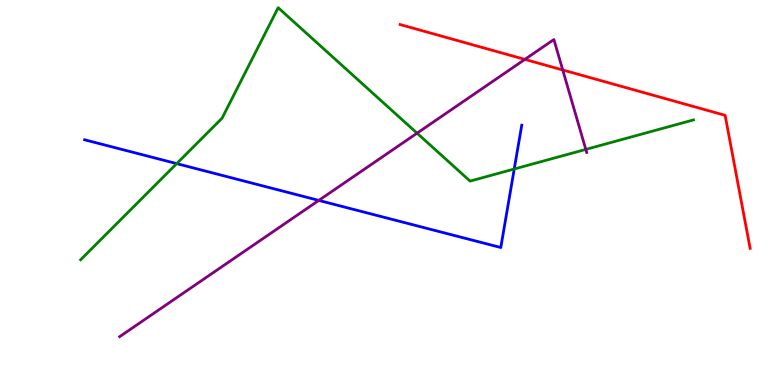[{'lines': ['blue', 'red'], 'intersections': []}, {'lines': ['green', 'red'], 'intersections': []}, {'lines': ['purple', 'red'], 'intersections': [{'x': 6.77, 'y': 8.46}, {'x': 7.26, 'y': 8.18}]}, {'lines': ['blue', 'green'], 'intersections': [{'x': 2.28, 'y': 5.75}, {'x': 6.64, 'y': 5.61}]}, {'lines': ['blue', 'purple'], 'intersections': [{'x': 4.11, 'y': 4.79}]}, {'lines': ['green', 'purple'], 'intersections': [{'x': 5.38, 'y': 6.54}, {'x': 7.56, 'y': 6.12}]}]